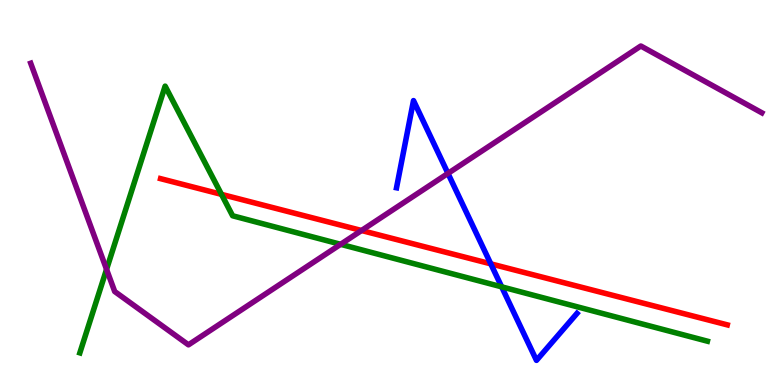[{'lines': ['blue', 'red'], 'intersections': [{'x': 6.33, 'y': 3.15}]}, {'lines': ['green', 'red'], 'intersections': [{'x': 2.86, 'y': 4.95}]}, {'lines': ['purple', 'red'], 'intersections': [{'x': 4.66, 'y': 4.01}]}, {'lines': ['blue', 'green'], 'intersections': [{'x': 6.47, 'y': 2.55}]}, {'lines': ['blue', 'purple'], 'intersections': [{'x': 5.78, 'y': 5.5}]}, {'lines': ['green', 'purple'], 'intersections': [{'x': 1.37, 'y': 3.0}, {'x': 4.4, 'y': 3.65}]}]